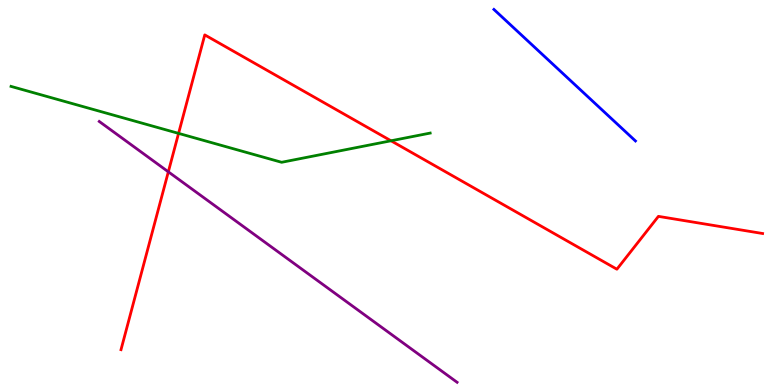[{'lines': ['blue', 'red'], 'intersections': []}, {'lines': ['green', 'red'], 'intersections': [{'x': 2.3, 'y': 6.54}, {'x': 5.05, 'y': 6.34}]}, {'lines': ['purple', 'red'], 'intersections': [{'x': 2.17, 'y': 5.54}]}, {'lines': ['blue', 'green'], 'intersections': []}, {'lines': ['blue', 'purple'], 'intersections': []}, {'lines': ['green', 'purple'], 'intersections': []}]